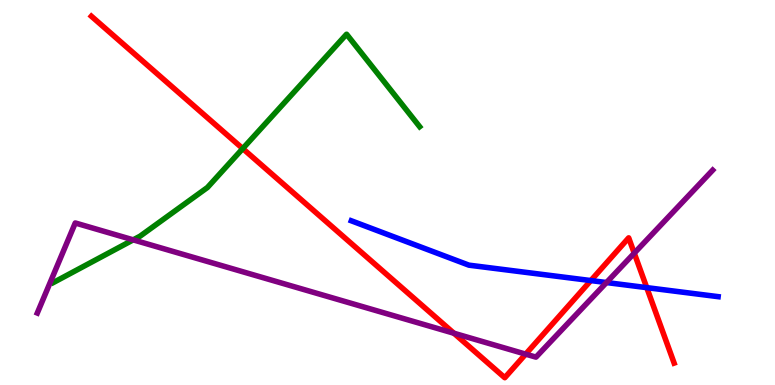[{'lines': ['blue', 'red'], 'intersections': [{'x': 7.62, 'y': 2.71}, {'x': 8.35, 'y': 2.53}]}, {'lines': ['green', 'red'], 'intersections': [{'x': 3.13, 'y': 6.14}]}, {'lines': ['purple', 'red'], 'intersections': [{'x': 5.86, 'y': 1.34}, {'x': 6.78, 'y': 0.802}, {'x': 8.18, 'y': 3.42}]}, {'lines': ['blue', 'green'], 'intersections': []}, {'lines': ['blue', 'purple'], 'intersections': [{'x': 7.83, 'y': 2.66}]}, {'lines': ['green', 'purple'], 'intersections': [{'x': 1.72, 'y': 3.77}]}]